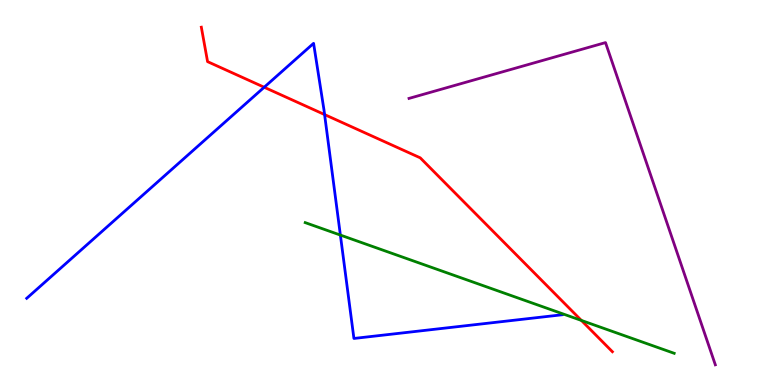[{'lines': ['blue', 'red'], 'intersections': [{'x': 3.41, 'y': 7.73}, {'x': 4.19, 'y': 7.02}]}, {'lines': ['green', 'red'], 'intersections': [{'x': 7.5, 'y': 1.68}]}, {'lines': ['purple', 'red'], 'intersections': []}, {'lines': ['blue', 'green'], 'intersections': [{'x': 4.39, 'y': 3.89}]}, {'lines': ['blue', 'purple'], 'intersections': []}, {'lines': ['green', 'purple'], 'intersections': []}]